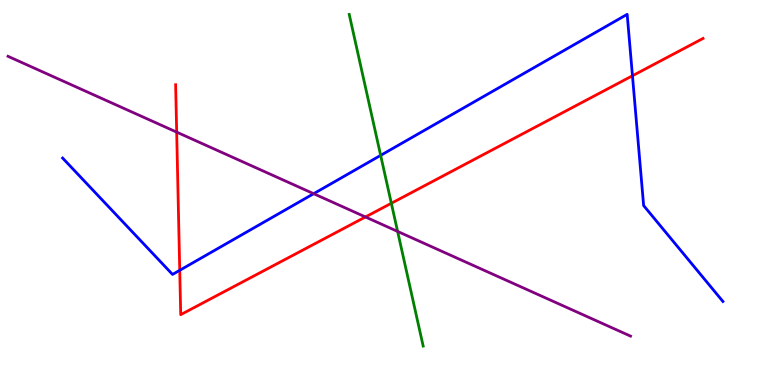[{'lines': ['blue', 'red'], 'intersections': [{'x': 2.32, 'y': 2.98}, {'x': 8.16, 'y': 8.03}]}, {'lines': ['green', 'red'], 'intersections': [{'x': 5.05, 'y': 4.72}]}, {'lines': ['purple', 'red'], 'intersections': [{'x': 2.28, 'y': 6.57}, {'x': 4.72, 'y': 4.36}]}, {'lines': ['blue', 'green'], 'intersections': [{'x': 4.91, 'y': 5.96}]}, {'lines': ['blue', 'purple'], 'intersections': [{'x': 4.05, 'y': 4.97}]}, {'lines': ['green', 'purple'], 'intersections': [{'x': 5.13, 'y': 3.99}]}]